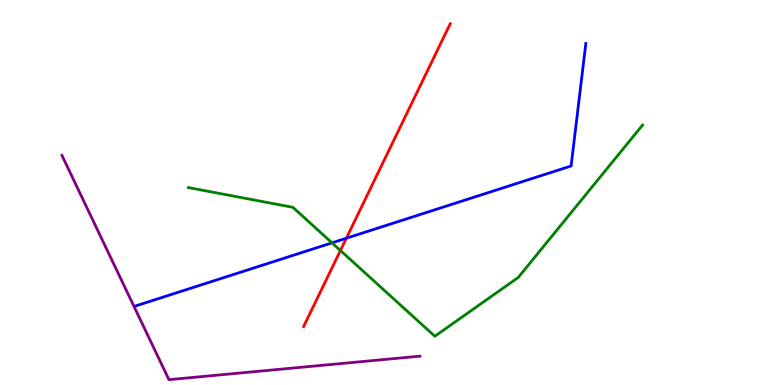[{'lines': ['blue', 'red'], 'intersections': [{'x': 4.47, 'y': 3.81}]}, {'lines': ['green', 'red'], 'intersections': [{'x': 4.39, 'y': 3.49}]}, {'lines': ['purple', 'red'], 'intersections': []}, {'lines': ['blue', 'green'], 'intersections': [{'x': 4.28, 'y': 3.69}]}, {'lines': ['blue', 'purple'], 'intersections': []}, {'lines': ['green', 'purple'], 'intersections': []}]